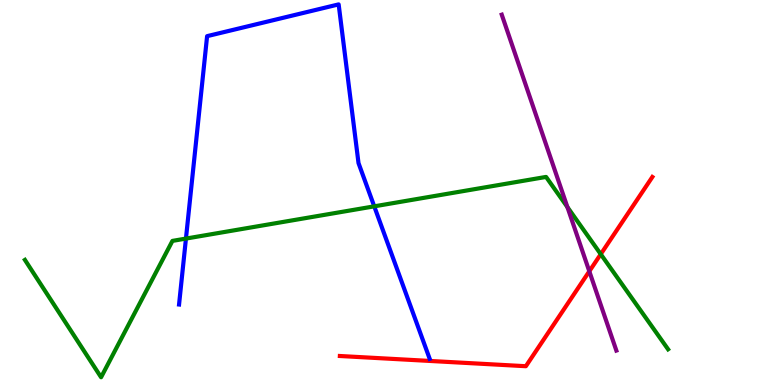[{'lines': ['blue', 'red'], 'intersections': []}, {'lines': ['green', 'red'], 'intersections': [{'x': 7.75, 'y': 3.4}]}, {'lines': ['purple', 'red'], 'intersections': [{'x': 7.6, 'y': 2.95}]}, {'lines': ['blue', 'green'], 'intersections': [{'x': 2.4, 'y': 3.8}, {'x': 4.83, 'y': 4.64}]}, {'lines': ['blue', 'purple'], 'intersections': []}, {'lines': ['green', 'purple'], 'intersections': [{'x': 7.32, 'y': 4.62}]}]